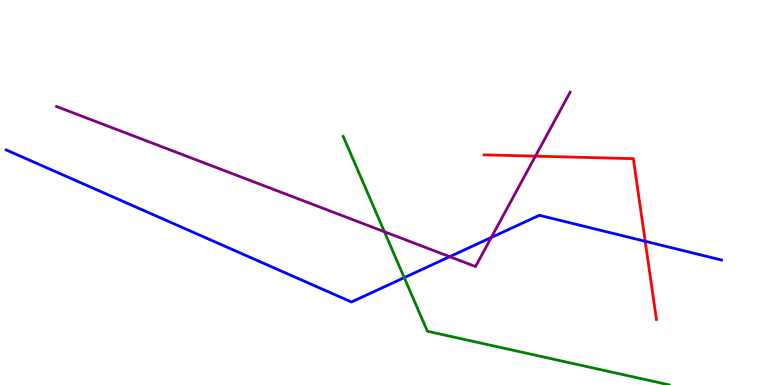[{'lines': ['blue', 'red'], 'intersections': [{'x': 8.33, 'y': 3.73}]}, {'lines': ['green', 'red'], 'intersections': []}, {'lines': ['purple', 'red'], 'intersections': [{'x': 6.91, 'y': 5.94}]}, {'lines': ['blue', 'green'], 'intersections': [{'x': 5.22, 'y': 2.79}]}, {'lines': ['blue', 'purple'], 'intersections': [{'x': 5.8, 'y': 3.33}, {'x': 6.34, 'y': 3.83}]}, {'lines': ['green', 'purple'], 'intersections': [{'x': 4.96, 'y': 3.98}]}]